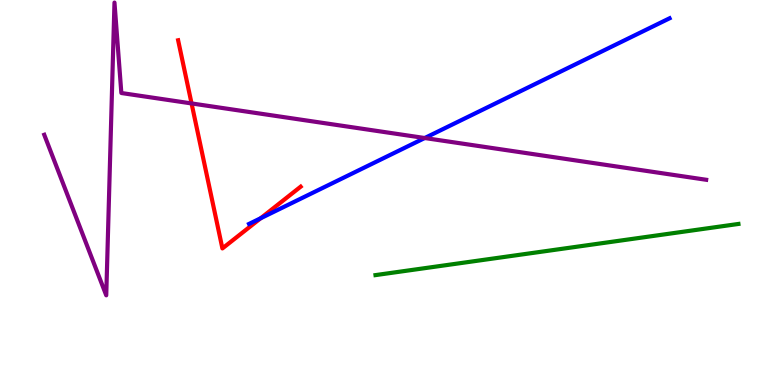[{'lines': ['blue', 'red'], 'intersections': [{'x': 3.36, 'y': 4.33}]}, {'lines': ['green', 'red'], 'intersections': []}, {'lines': ['purple', 'red'], 'intersections': [{'x': 2.47, 'y': 7.31}]}, {'lines': ['blue', 'green'], 'intersections': []}, {'lines': ['blue', 'purple'], 'intersections': [{'x': 5.48, 'y': 6.41}]}, {'lines': ['green', 'purple'], 'intersections': []}]